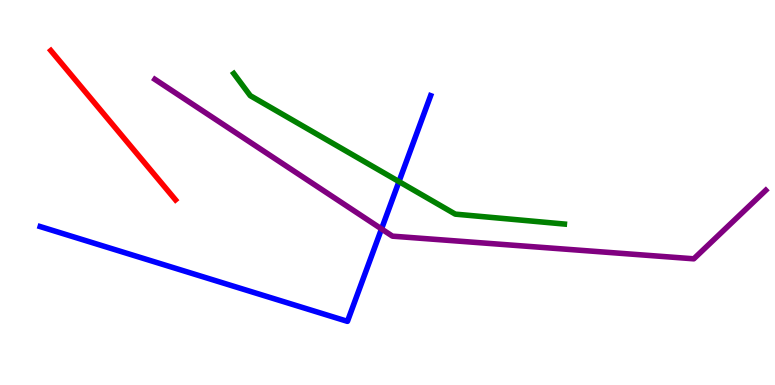[{'lines': ['blue', 'red'], 'intersections': []}, {'lines': ['green', 'red'], 'intersections': []}, {'lines': ['purple', 'red'], 'intersections': []}, {'lines': ['blue', 'green'], 'intersections': [{'x': 5.15, 'y': 5.28}]}, {'lines': ['blue', 'purple'], 'intersections': [{'x': 4.92, 'y': 4.05}]}, {'lines': ['green', 'purple'], 'intersections': []}]